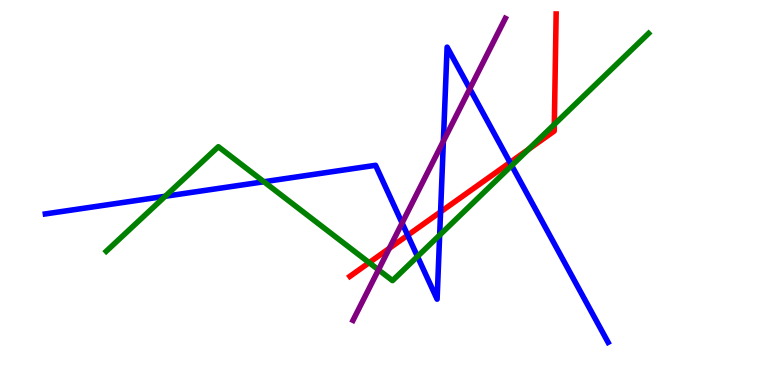[{'lines': ['blue', 'red'], 'intersections': [{'x': 5.26, 'y': 3.89}, {'x': 5.68, 'y': 4.5}, {'x': 6.58, 'y': 5.78}]}, {'lines': ['green', 'red'], 'intersections': [{'x': 4.76, 'y': 3.18}, {'x': 6.82, 'y': 6.12}, {'x': 7.15, 'y': 6.77}]}, {'lines': ['purple', 'red'], 'intersections': [{'x': 5.02, 'y': 3.55}]}, {'lines': ['blue', 'green'], 'intersections': [{'x': 2.13, 'y': 4.9}, {'x': 3.41, 'y': 5.28}, {'x': 5.39, 'y': 3.34}, {'x': 5.67, 'y': 3.89}, {'x': 6.6, 'y': 5.7}]}, {'lines': ['blue', 'purple'], 'intersections': [{'x': 5.19, 'y': 4.21}, {'x': 5.72, 'y': 6.33}, {'x': 6.06, 'y': 7.69}]}, {'lines': ['green', 'purple'], 'intersections': [{'x': 4.88, 'y': 2.99}]}]